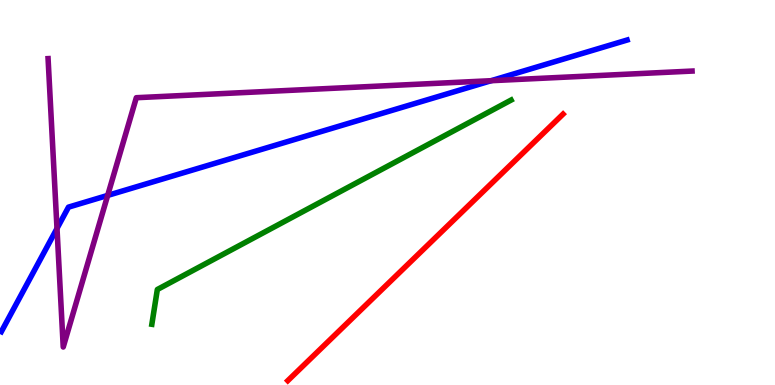[{'lines': ['blue', 'red'], 'intersections': []}, {'lines': ['green', 'red'], 'intersections': []}, {'lines': ['purple', 'red'], 'intersections': []}, {'lines': ['blue', 'green'], 'intersections': []}, {'lines': ['blue', 'purple'], 'intersections': [{'x': 0.735, 'y': 4.07}, {'x': 1.39, 'y': 4.92}, {'x': 6.34, 'y': 7.9}]}, {'lines': ['green', 'purple'], 'intersections': []}]